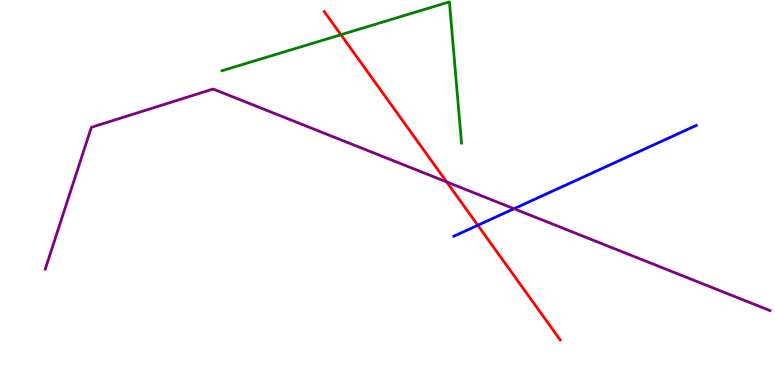[{'lines': ['blue', 'red'], 'intersections': [{'x': 6.17, 'y': 4.15}]}, {'lines': ['green', 'red'], 'intersections': [{'x': 4.4, 'y': 9.1}]}, {'lines': ['purple', 'red'], 'intersections': [{'x': 5.76, 'y': 5.27}]}, {'lines': ['blue', 'green'], 'intersections': []}, {'lines': ['blue', 'purple'], 'intersections': [{'x': 6.63, 'y': 4.58}]}, {'lines': ['green', 'purple'], 'intersections': []}]